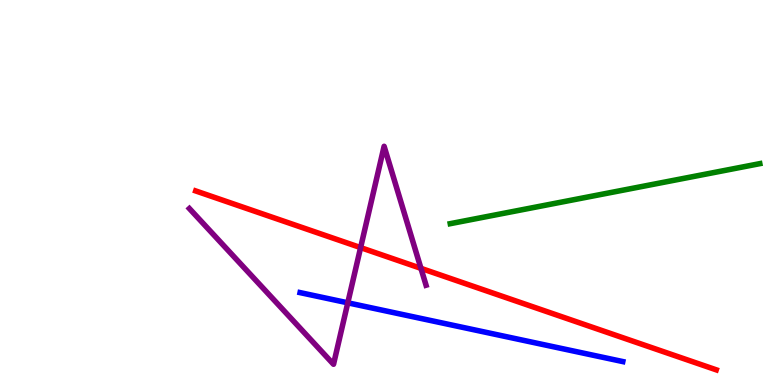[{'lines': ['blue', 'red'], 'intersections': []}, {'lines': ['green', 'red'], 'intersections': []}, {'lines': ['purple', 'red'], 'intersections': [{'x': 4.65, 'y': 3.57}, {'x': 5.43, 'y': 3.03}]}, {'lines': ['blue', 'green'], 'intersections': []}, {'lines': ['blue', 'purple'], 'intersections': [{'x': 4.49, 'y': 2.13}]}, {'lines': ['green', 'purple'], 'intersections': []}]